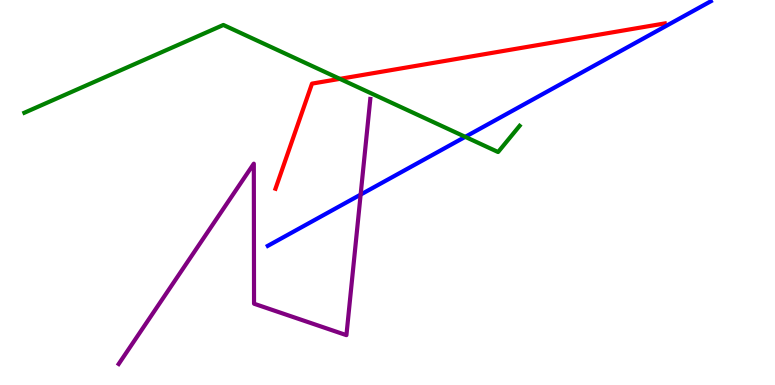[{'lines': ['blue', 'red'], 'intersections': []}, {'lines': ['green', 'red'], 'intersections': [{'x': 4.39, 'y': 7.95}]}, {'lines': ['purple', 'red'], 'intersections': []}, {'lines': ['blue', 'green'], 'intersections': [{'x': 6.0, 'y': 6.45}]}, {'lines': ['blue', 'purple'], 'intersections': [{'x': 4.65, 'y': 4.95}]}, {'lines': ['green', 'purple'], 'intersections': []}]